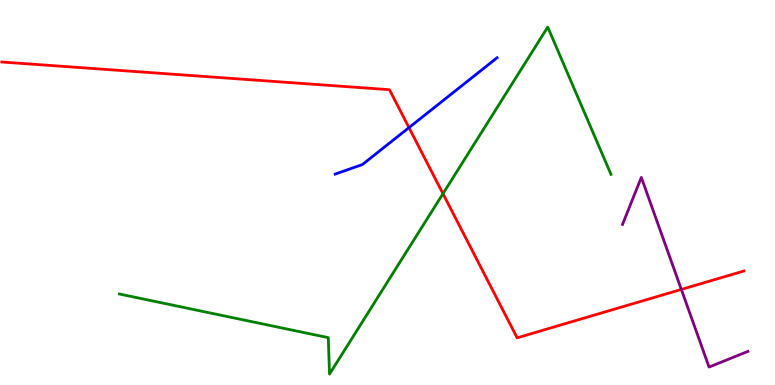[{'lines': ['blue', 'red'], 'intersections': [{'x': 5.28, 'y': 6.69}]}, {'lines': ['green', 'red'], 'intersections': [{'x': 5.72, 'y': 4.97}]}, {'lines': ['purple', 'red'], 'intersections': [{'x': 8.79, 'y': 2.48}]}, {'lines': ['blue', 'green'], 'intersections': []}, {'lines': ['blue', 'purple'], 'intersections': []}, {'lines': ['green', 'purple'], 'intersections': []}]